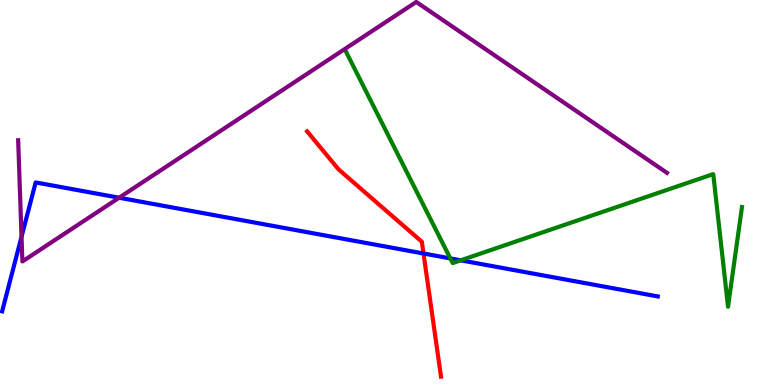[{'lines': ['blue', 'red'], 'intersections': [{'x': 5.46, 'y': 3.42}]}, {'lines': ['green', 'red'], 'intersections': []}, {'lines': ['purple', 'red'], 'intersections': []}, {'lines': ['blue', 'green'], 'intersections': [{'x': 5.81, 'y': 3.29}, {'x': 5.94, 'y': 3.24}]}, {'lines': ['blue', 'purple'], 'intersections': [{'x': 0.278, 'y': 3.85}, {'x': 1.54, 'y': 4.86}]}, {'lines': ['green', 'purple'], 'intersections': []}]